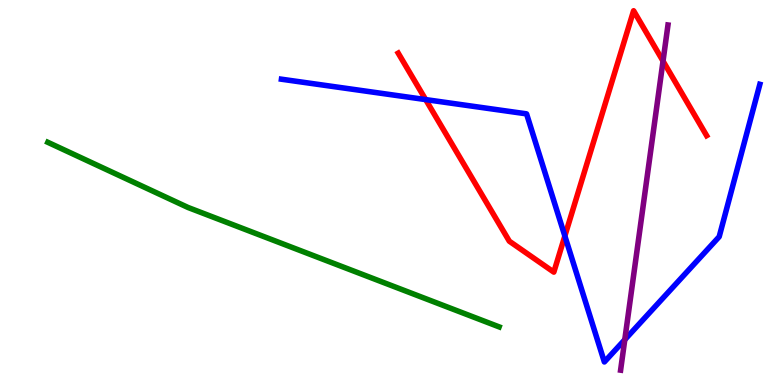[{'lines': ['blue', 'red'], 'intersections': [{'x': 5.49, 'y': 7.41}, {'x': 7.29, 'y': 3.87}]}, {'lines': ['green', 'red'], 'intersections': []}, {'lines': ['purple', 'red'], 'intersections': [{'x': 8.56, 'y': 8.41}]}, {'lines': ['blue', 'green'], 'intersections': []}, {'lines': ['blue', 'purple'], 'intersections': [{'x': 8.06, 'y': 1.18}]}, {'lines': ['green', 'purple'], 'intersections': []}]